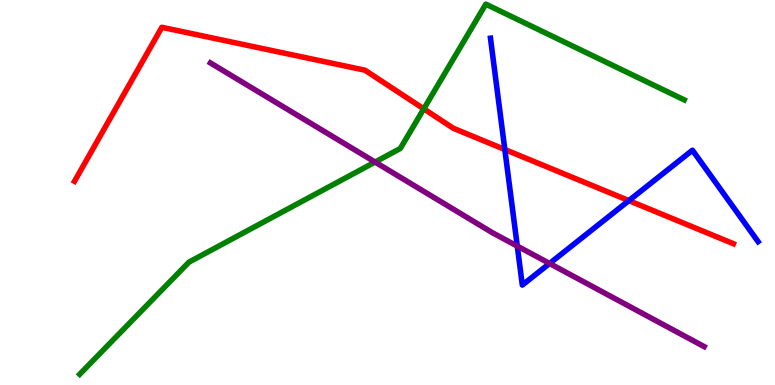[{'lines': ['blue', 'red'], 'intersections': [{'x': 6.51, 'y': 6.12}, {'x': 8.11, 'y': 4.79}]}, {'lines': ['green', 'red'], 'intersections': [{'x': 5.47, 'y': 7.17}]}, {'lines': ['purple', 'red'], 'intersections': []}, {'lines': ['blue', 'green'], 'intersections': []}, {'lines': ['blue', 'purple'], 'intersections': [{'x': 6.67, 'y': 3.61}, {'x': 7.09, 'y': 3.16}]}, {'lines': ['green', 'purple'], 'intersections': [{'x': 4.84, 'y': 5.79}]}]